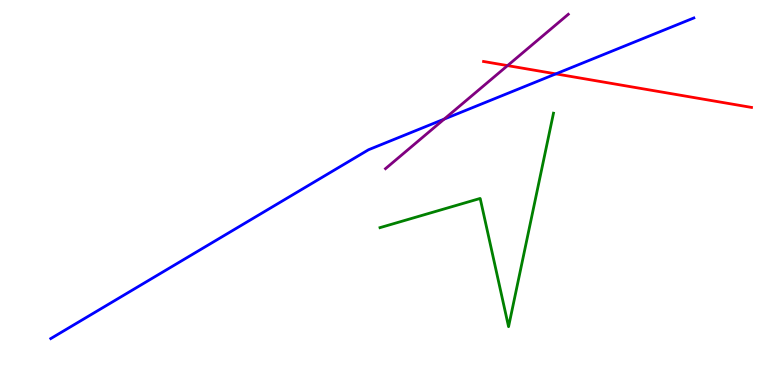[{'lines': ['blue', 'red'], 'intersections': [{'x': 7.17, 'y': 8.08}]}, {'lines': ['green', 'red'], 'intersections': []}, {'lines': ['purple', 'red'], 'intersections': [{'x': 6.55, 'y': 8.3}]}, {'lines': ['blue', 'green'], 'intersections': []}, {'lines': ['blue', 'purple'], 'intersections': [{'x': 5.73, 'y': 6.91}]}, {'lines': ['green', 'purple'], 'intersections': []}]